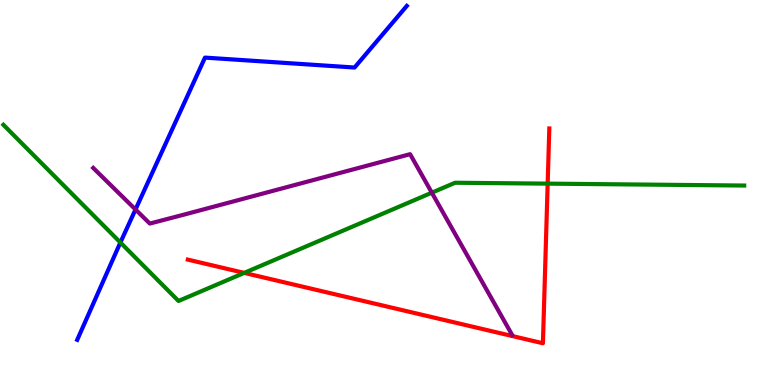[{'lines': ['blue', 'red'], 'intersections': []}, {'lines': ['green', 'red'], 'intersections': [{'x': 3.15, 'y': 2.91}, {'x': 7.07, 'y': 5.23}]}, {'lines': ['purple', 'red'], 'intersections': []}, {'lines': ['blue', 'green'], 'intersections': [{'x': 1.55, 'y': 3.7}]}, {'lines': ['blue', 'purple'], 'intersections': [{'x': 1.75, 'y': 4.56}]}, {'lines': ['green', 'purple'], 'intersections': [{'x': 5.57, 'y': 5.0}]}]